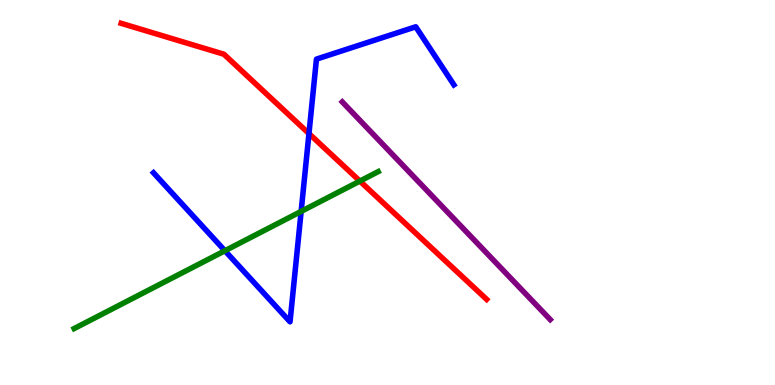[{'lines': ['blue', 'red'], 'intersections': [{'x': 3.99, 'y': 6.53}]}, {'lines': ['green', 'red'], 'intersections': [{'x': 4.64, 'y': 5.3}]}, {'lines': ['purple', 'red'], 'intersections': []}, {'lines': ['blue', 'green'], 'intersections': [{'x': 2.9, 'y': 3.49}, {'x': 3.89, 'y': 4.51}]}, {'lines': ['blue', 'purple'], 'intersections': []}, {'lines': ['green', 'purple'], 'intersections': []}]